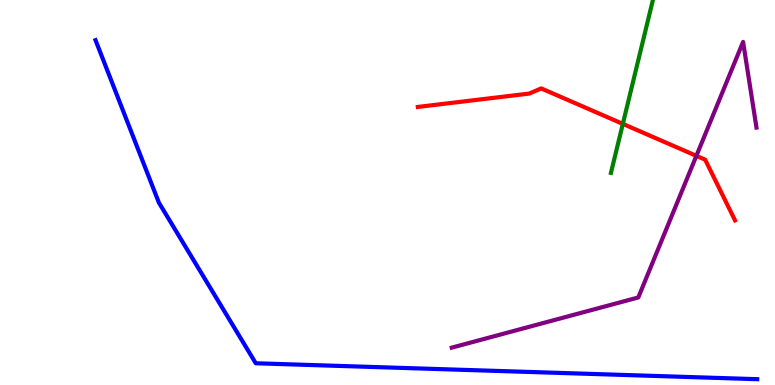[{'lines': ['blue', 'red'], 'intersections': []}, {'lines': ['green', 'red'], 'intersections': [{'x': 8.04, 'y': 6.78}]}, {'lines': ['purple', 'red'], 'intersections': [{'x': 8.99, 'y': 5.95}]}, {'lines': ['blue', 'green'], 'intersections': []}, {'lines': ['blue', 'purple'], 'intersections': []}, {'lines': ['green', 'purple'], 'intersections': []}]